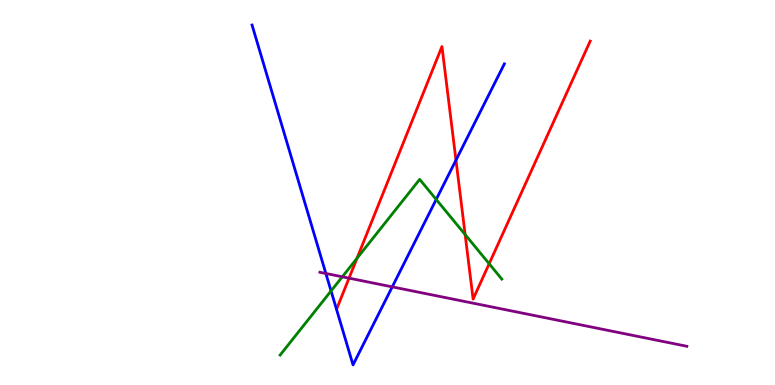[{'lines': ['blue', 'red'], 'intersections': [{'x': 5.88, 'y': 5.84}]}, {'lines': ['green', 'red'], 'intersections': [{'x': 4.61, 'y': 3.29}, {'x': 6.0, 'y': 3.91}, {'x': 6.31, 'y': 3.15}]}, {'lines': ['purple', 'red'], 'intersections': [{'x': 4.5, 'y': 2.78}]}, {'lines': ['blue', 'green'], 'intersections': [{'x': 4.27, 'y': 2.44}, {'x': 5.63, 'y': 4.82}]}, {'lines': ['blue', 'purple'], 'intersections': [{'x': 4.2, 'y': 2.9}, {'x': 5.06, 'y': 2.55}]}, {'lines': ['green', 'purple'], 'intersections': [{'x': 4.42, 'y': 2.81}]}]